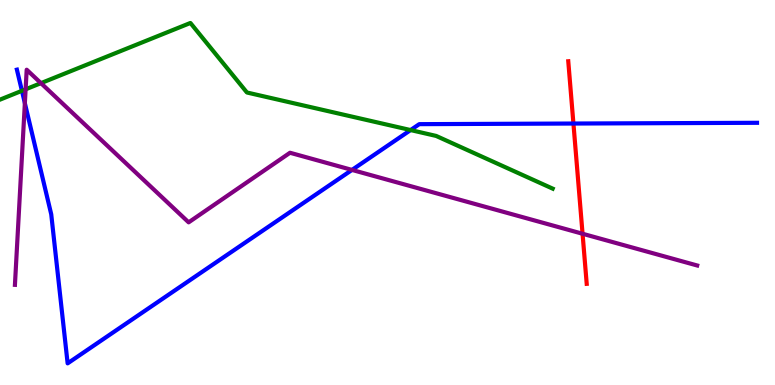[{'lines': ['blue', 'red'], 'intersections': [{'x': 7.4, 'y': 6.79}]}, {'lines': ['green', 'red'], 'intersections': []}, {'lines': ['purple', 'red'], 'intersections': [{'x': 7.52, 'y': 3.93}]}, {'lines': ['blue', 'green'], 'intersections': [{'x': 0.283, 'y': 7.64}, {'x': 5.3, 'y': 6.62}]}, {'lines': ['blue', 'purple'], 'intersections': [{'x': 0.321, 'y': 7.32}, {'x': 4.54, 'y': 5.59}]}, {'lines': ['green', 'purple'], 'intersections': [{'x': 0.331, 'y': 7.68}, {'x': 0.528, 'y': 7.84}]}]